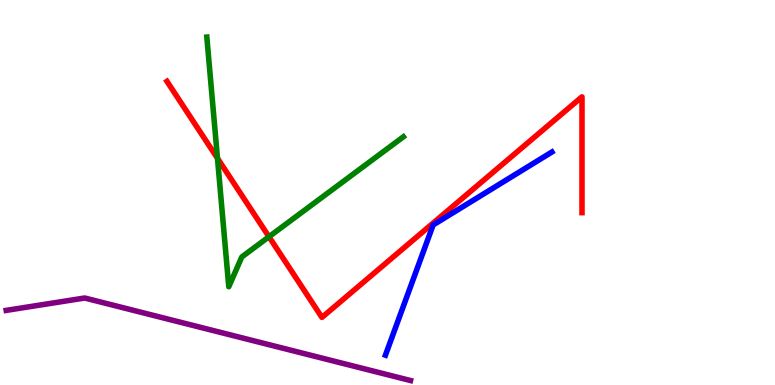[{'lines': ['blue', 'red'], 'intersections': []}, {'lines': ['green', 'red'], 'intersections': [{'x': 2.81, 'y': 5.89}, {'x': 3.47, 'y': 3.85}]}, {'lines': ['purple', 'red'], 'intersections': []}, {'lines': ['blue', 'green'], 'intersections': []}, {'lines': ['blue', 'purple'], 'intersections': []}, {'lines': ['green', 'purple'], 'intersections': []}]